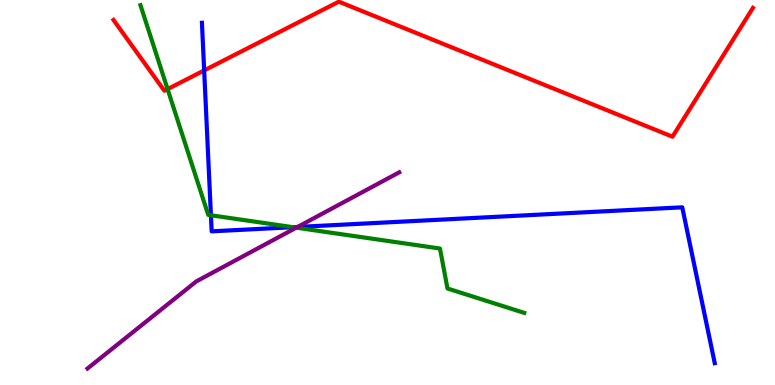[{'lines': ['blue', 'red'], 'intersections': [{'x': 2.63, 'y': 8.17}]}, {'lines': ['green', 'red'], 'intersections': [{'x': 2.16, 'y': 7.69}]}, {'lines': ['purple', 'red'], 'intersections': []}, {'lines': ['blue', 'green'], 'intersections': [{'x': 2.72, 'y': 4.41}, {'x': 3.78, 'y': 4.1}]}, {'lines': ['blue', 'purple'], 'intersections': [{'x': 3.84, 'y': 4.11}]}, {'lines': ['green', 'purple'], 'intersections': [{'x': 3.82, 'y': 4.09}]}]